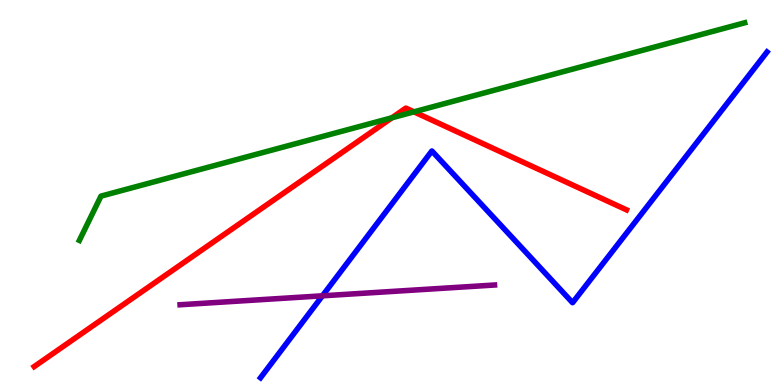[{'lines': ['blue', 'red'], 'intersections': []}, {'lines': ['green', 'red'], 'intersections': [{'x': 5.06, 'y': 6.94}, {'x': 5.34, 'y': 7.09}]}, {'lines': ['purple', 'red'], 'intersections': []}, {'lines': ['blue', 'green'], 'intersections': []}, {'lines': ['blue', 'purple'], 'intersections': [{'x': 4.16, 'y': 2.32}]}, {'lines': ['green', 'purple'], 'intersections': []}]